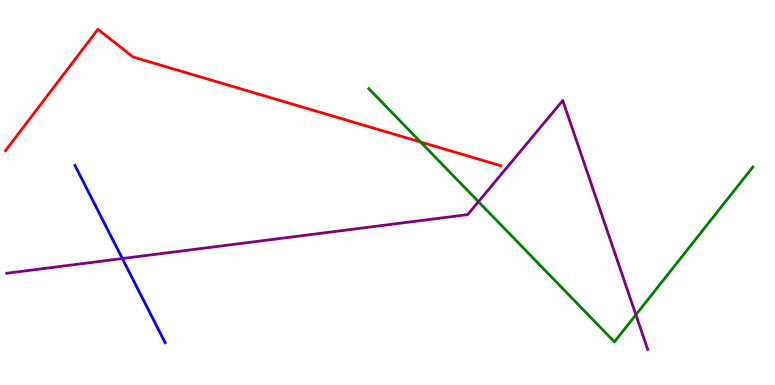[{'lines': ['blue', 'red'], 'intersections': []}, {'lines': ['green', 'red'], 'intersections': [{'x': 5.43, 'y': 6.31}]}, {'lines': ['purple', 'red'], 'intersections': []}, {'lines': ['blue', 'green'], 'intersections': []}, {'lines': ['blue', 'purple'], 'intersections': [{'x': 1.58, 'y': 3.28}]}, {'lines': ['green', 'purple'], 'intersections': [{'x': 6.17, 'y': 4.76}, {'x': 8.21, 'y': 1.82}]}]